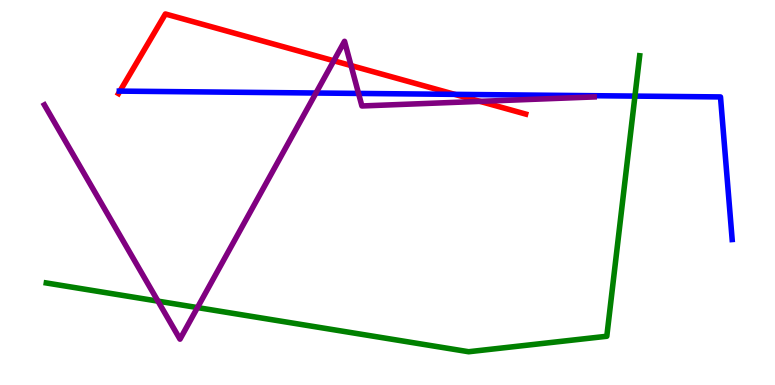[{'lines': ['blue', 'red'], 'intersections': [{'x': 1.55, 'y': 7.63}, {'x': 5.87, 'y': 7.55}]}, {'lines': ['green', 'red'], 'intersections': []}, {'lines': ['purple', 'red'], 'intersections': [{'x': 4.31, 'y': 8.42}, {'x': 4.53, 'y': 8.3}, {'x': 6.19, 'y': 7.37}]}, {'lines': ['blue', 'green'], 'intersections': [{'x': 8.19, 'y': 7.5}]}, {'lines': ['blue', 'purple'], 'intersections': [{'x': 4.08, 'y': 7.58}, {'x': 4.63, 'y': 7.57}]}, {'lines': ['green', 'purple'], 'intersections': [{'x': 2.04, 'y': 2.18}, {'x': 2.55, 'y': 2.01}]}]